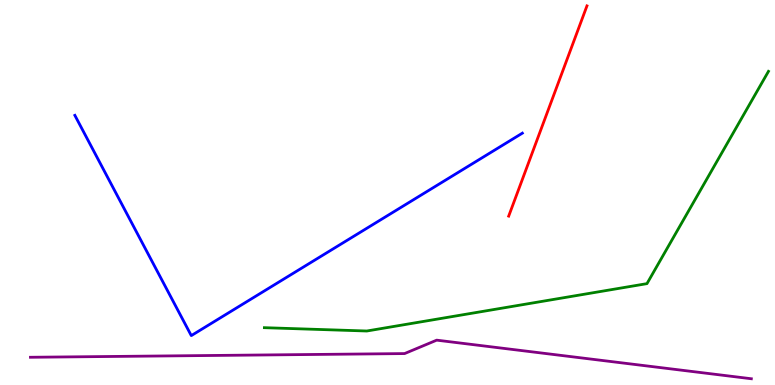[{'lines': ['blue', 'red'], 'intersections': []}, {'lines': ['green', 'red'], 'intersections': []}, {'lines': ['purple', 'red'], 'intersections': []}, {'lines': ['blue', 'green'], 'intersections': []}, {'lines': ['blue', 'purple'], 'intersections': []}, {'lines': ['green', 'purple'], 'intersections': []}]